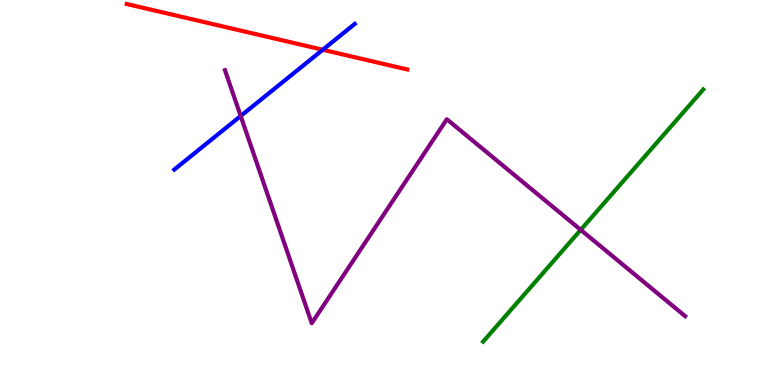[{'lines': ['blue', 'red'], 'intersections': [{'x': 4.16, 'y': 8.71}]}, {'lines': ['green', 'red'], 'intersections': []}, {'lines': ['purple', 'red'], 'intersections': []}, {'lines': ['blue', 'green'], 'intersections': []}, {'lines': ['blue', 'purple'], 'intersections': [{'x': 3.11, 'y': 6.99}]}, {'lines': ['green', 'purple'], 'intersections': [{'x': 7.49, 'y': 4.03}]}]